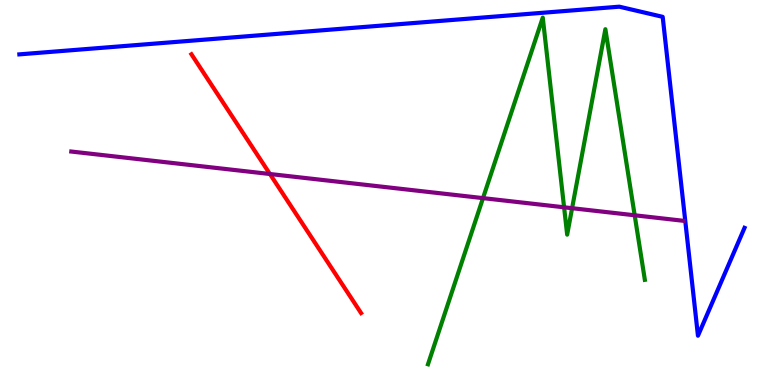[{'lines': ['blue', 'red'], 'intersections': []}, {'lines': ['green', 'red'], 'intersections': []}, {'lines': ['purple', 'red'], 'intersections': [{'x': 3.48, 'y': 5.48}]}, {'lines': ['blue', 'green'], 'intersections': []}, {'lines': ['blue', 'purple'], 'intersections': []}, {'lines': ['green', 'purple'], 'intersections': [{'x': 6.23, 'y': 4.85}, {'x': 7.28, 'y': 4.62}, {'x': 7.38, 'y': 4.59}, {'x': 8.19, 'y': 4.41}]}]